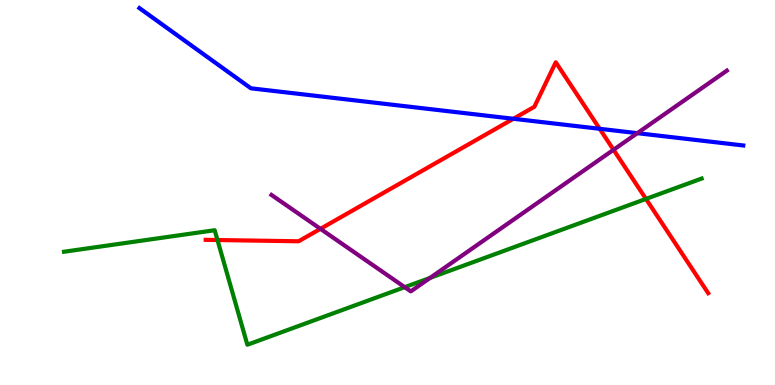[{'lines': ['blue', 'red'], 'intersections': [{'x': 6.62, 'y': 6.91}, {'x': 7.74, 'y': 6.65}]}, {'lines': ['green', 'red'], 'intersections': [{'x': 2.81, 'y': 3.77}, {'x': 8.34, 'y': 4.83}]}, {'lines': ['purple', 'red'], 'intersections': [{'x': 4.13, 'y': 4.06}, {'x': 7.92, 'y': 6.11}]}, {'lines': ['blue', 'green'], 'intersections': []}, {'lines': ['blue', 'purple'], 'intersections': [{'x': 8.22, 'y': 6.54}]}, {'lines': ['green', 'purple'], 'intersections': [{'x': 5.22, 'y': 2.54}, {'x': 5.55, 'y': 2.78}]}]